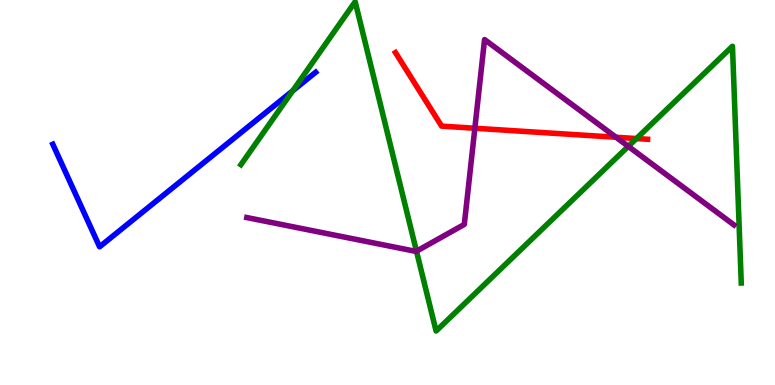[{'lines': ['blue', 'red'], 'intersections': []}, {'lines': ['green', 'red'], 'intersections': [{'x': 8.21, 'y': 6.4}]}, {'lines': ['purple', 'red'], 'intersections': [{'x': 6.13, 'y': 6.67}, {'x': 7.95, 'y': 6.44}]}, {'lines': ['blue', 'green'], 'intersections': [{'x': 3.78, 'y': 7.64}]}, {'lines': ['blue', 'purple'], 'intersections': []}, {'lines': ['green', 'purple'], 'intersections': [{'x': 5.37, 'y': 3.48}, {'x': 8.11, 'y': 6.2}]}]